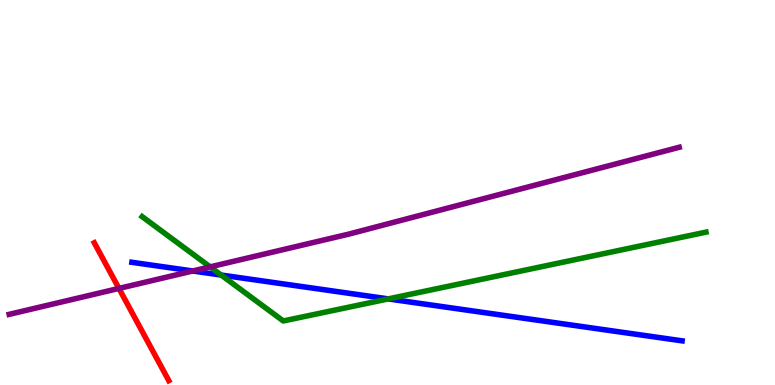[{'lines': ['blue', 'red'], 'intersections': []}, {'lines': ['green', 'red'], 'intersections': []}, {'lines': ['purple', 'red'], 'intersections': [{'x': 1.53, 'y': 2.51}]}, {'lines': ['blue', 'green'], 'intersections': [{'x': 2.85, 'y': 2.86}, {'x': 5.01, 'y': 2.24}]}, {'lines': ['blue', 'purple'], 'intersections': [{'x': 2.49, 'y': 2.96}]}, {'lines': ['green', 'purple'], 'intersections': [{'x': 2.71, 'y': 3.07}]}]